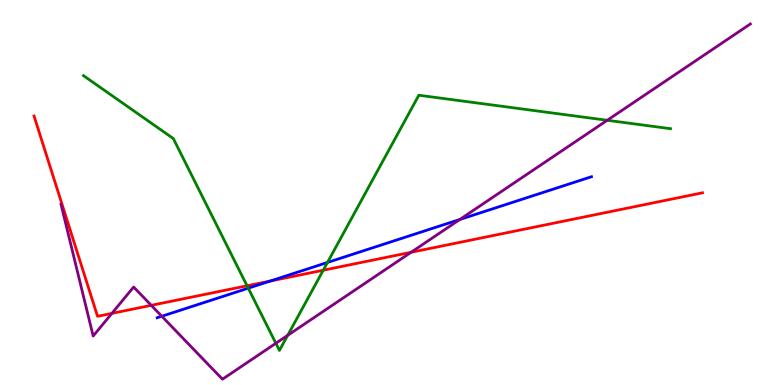[{'lines': ['blue', 'red'], 'intersections': [{'x': 3.49, 'y': 2.7}]}, {'lines': ['green', 'red'], 'intersections': [{'x': 3.19, 'y': 2.58}, {'x': 4.17, 'y': 2.98}]}, {'lines': ['purple', 'red'], 'intersections': [{'x': 1.44, 'y': 1.86}, {'x': 1.95, 'y': 2.07}, {'x': 5.3, 'y': 3.45}]}, {'lines': ['blue', 'green'], 'intersections': [{'x': 3.2, 'y': 2.51}, {'x': 4.23, 'y': 3.18}]}, {'lines': ['blue', 'purple'], 'intersections': [{'x': 2.09, 'y': 1.79}, {'x': 5.93, 'y': 4.3}]}, {'lines': ['green', 'purple'], 'intersections': [{'x': 3.56, 'y': 1.08}, {'x': 3.71, 'y': 1.29}, {'x': 7.84, 'y': 6.88}]}]